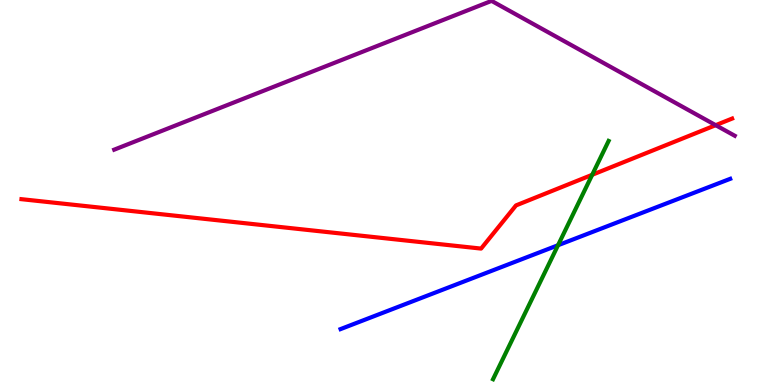[{'lines': ['blue', 'red'], 'intersections': []}, {'lines': ['green', 'red'], 'intersections': [{'x': 7.64, 'y': 5.46}]}, {'lines': ['purple', 'red'], 'intersections': [{'x': 9.23, 'y': 6.75}]}, {'lines': ['blue', 'green'], 'intersections': [{'x': 7.2, 'y': 3.63}]}, {'lines': ['blue', 'purple'], 'intersections': []}, {'lines': ['green', 'purple'], 'intersections': []}]